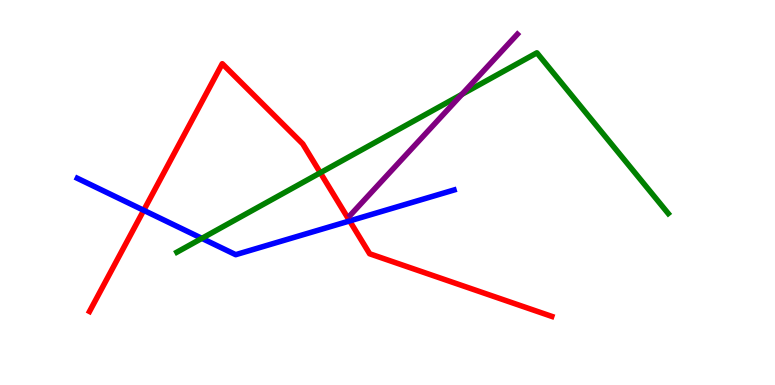[{'lines': ['blue', 'red'], 'intersections': [{'x': 1.85, 'y': 4.54}, {'x': 4.51, 'y': 4.26}]}, {'lines': ['green', 'red'], 'intersections': [{'x': 4.13, 'y': 5.51}]}, {'lines': ['purple', 'red'], 'intersections': []}, {'lines': ['blue', 'green'], 'intersections': [{'x': 2.6, 'y': 3.81}]}, {'lines': ['blue', 'purple'], 'intersections': []}, {'lines': ['green', 'purple'], 'intersections': [{'x': 5.96, 'y': 7.55}]}]